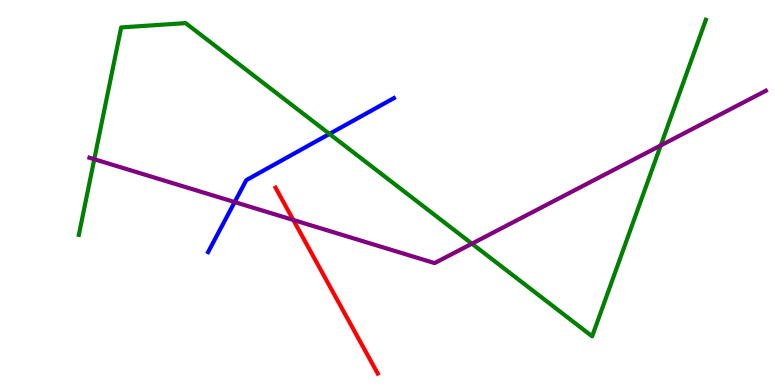[{'lines': ['blue', 'red'], 'intersections': []}, {'lines': ['green', 'red'], 'intersections': []}, {'lines': ['purple', 'red'], 'intersections': [{'x': 3.78, 'y': 4.29}]}, {'lines': ['blue', 'green'], 'intersections': [{'x': 4.25, 'y': 6.52}]}, {'lines': ['blue', 'purple'], 'intersections': [{'x': 3.03, 'y': 4.75}]}, {'lines': ['green', 'purple'], 'intersections': [{'x': 1.22, 'y': 5.86}, {'x': 6.09, 'y': 3.67}, {'x': 8.53, 'y': 6.22}]}]